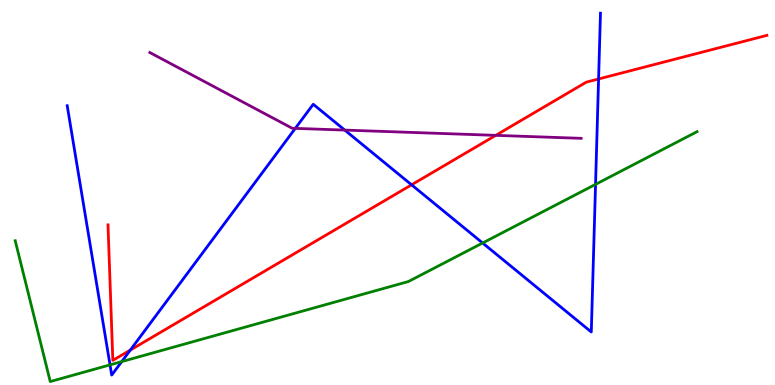[{'lines': ['blue', 'red'], 'intersections': [{'x': 1.68, 'y': 0.907}, {'x': 5.31, 'y': 5.2}, {'x': 7.72, 'y': 7.95}]}, {'lines': ['green', 'red'], 'intersections': []}, {'lines': ['purple', 'red'], 'intersections': [{'x': 6.4, 'y': 6.48}]}, {'lines': ['blue', 'green'], 'intersections': [{'x': 1.42, 'y': 0.523}, {'x': 1.57, 'y': 0.608}, {'x': 6.23, 'y': 3.69}, {'x': 7.68, 'y': 5.21}]}, {'lines': ['blue', 'purple'], 'intersections': [{'x': 3.81, 'y': 6.67}, {'x': 4.45, 'y': 6.62}]}, {'lines': ['green', 'purple'], 'intersections': []}]